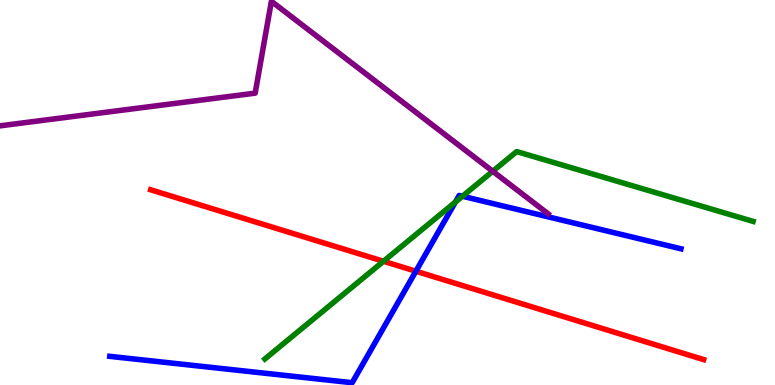[{'lines': ['blue', 'red'], 'intersections': [{'x': 5.37, 'y': 2.96}]}, {'lines': ['green', 'red'], 'intersections': [{'x': 4.95, 'y': 3.21}]}, {'lines': ['purple', 'red'], 'intersections': []}, {'lines': ['blue', 'green'], 'intersections': [{'x': 5.88, 'y': 4.75}, {'x': 5.97, 'y': 4.9}]}, {'lines': ['blue', 'purple'], 'intersections': []}, {'lines': ['green', 'purple'], 'intersections': [{'x': 6.36, 'y': 5.55}]}]